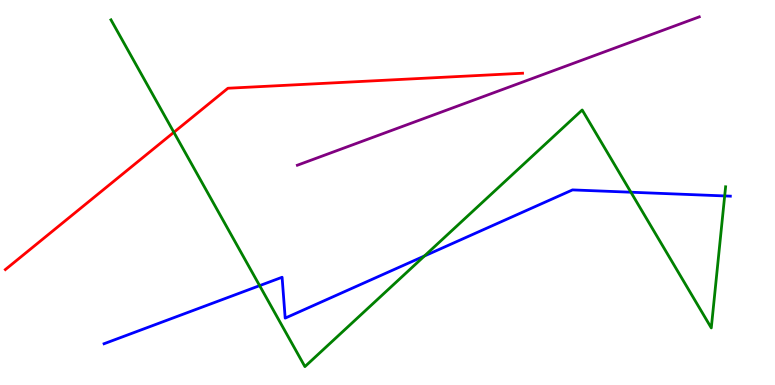[{'lines': ['blue', 'red'], 'intersections': []}, {'lines': ['green', 'red'], 'intersections': [{'x': 2.24, 'y': 6.56}]}, {'lines': ['purple', 'red'], 'intersections': []}, {'lines': ['blue', 'green'], 'intersections': [{'x': 3.35, 'y': 2.58}, {'x': 5.48, 'y': 3.35}, {'x': 8.14, 'y': 5.01}, {'x': 9.35, 'y': 4.91}]}, {'lines': ['blue', 'purple'], 'intersections': []}, {'lines': ['green', 'purple'], 'intersections': []}]